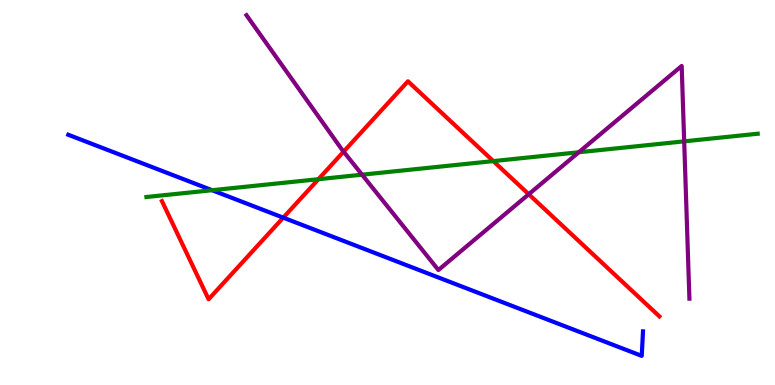[{'lines': ['blue', 'red'], 'intersections': [{'x': 3.65, 'y': 4.35}]}, {'lines': ['green', 'red'], 'intersections': [{'x': 4.11, 'y': 5.35}, {'x': 6.37, 'y': 5.82}]}, {'lines': ['purple', 'red'], 'intersections': [{'x': 4.43, 'y': 6.06}, {'x': 6.82, 'y': 4.95}]}, {'lines': ['blue', 'green'], 'intersections': [{'x': 2.74, 'y': 5.06}]}, {'lines': ['blue', 'purple'], 'intersections': []}, {'lines': ['green', 'purple'], 'intersections': [{'x': 4.67, 'y': 5.46}, {'x': 7.47, 'y': 6.05}, {'x': 8.83, 'y': 6.33}]}]